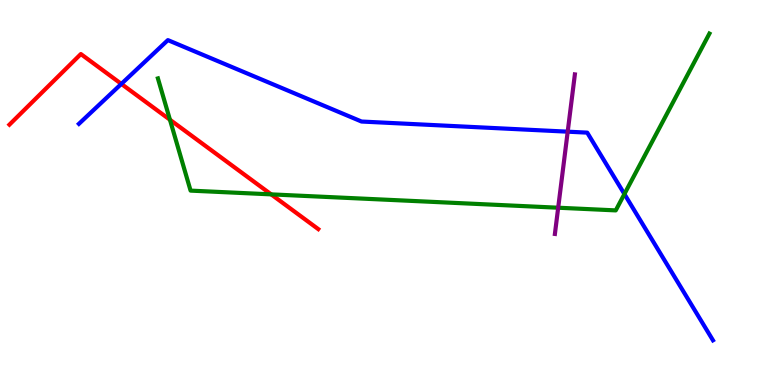[{'lines': ['blue', 'red'], 'intersections': [{'x': 1.57, 'y': 7.82}]}, {'lines': ['green', 'red'], 'intersections': [{'x': 2.19, 'y': 6.89}, {'x': 3.5, 'y': 4.95}]}, {'lines': ['purple', 'red'], 'intersections': []}, {'lines': ['blue', 'green'], 'intersections': [{'x': 8.06, 'y': 4.96}]}, {'lines': ['blue', 'purple'], 'intersections': [{'x': 7.33, 'y': 6.58}]}, {'lines': ['green', 'purple'], 'intersections': [{'x': 7.2, 'y': 4.6}]}]